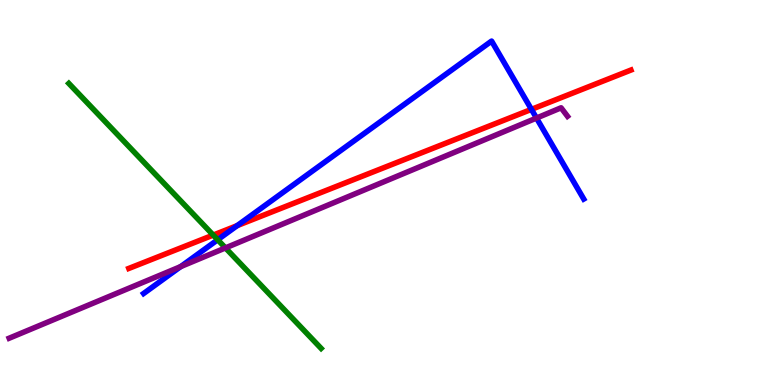[{'lines': ['blue', 'red'], 'intersections': [{'x': 3.06, 'y': 4.14}, {'x': 6.86, 'y': 7.16}]}, {'lines': ['green', 'red'], 'intersections': [{'x': 2.75, 'y': 3.89}]}, {'lines': ['purple', 'red'], 'intersections': []}, {'lines': ['blue', 'green'], 'intersections': [{'x': 2.81, 'y': 3.77}]}, {'lines': ['blue', 'purple'], 'intersections': [{'x': 2.33, 'y': 3.07}, {'x': 6.92, 'y': 6.93}]}, {'lines': ['green', 'purple'], 'intersections': [{'x': 2.91, 'y': 3.56}]}]